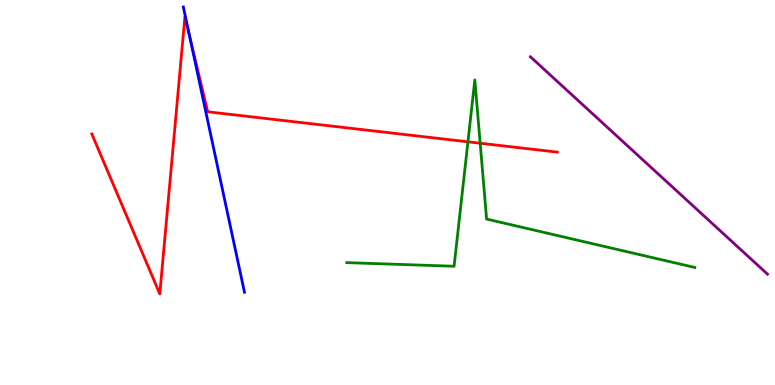[{'lines': ['blue', 'red'], 'intersections': [{'x': 2.45, 'y': 9.07}]}, {'lines': ['green', 'red'], 'intersections': [{'x': 6.04, 'y': 6.32}, {'x': 6.2, 'y': 6.28}]}, {'lines': ['purple', 'red'], 'intersections': []}, {'lines': ['blue', 'green'], 'intersections': []}, {'lines': ['blue', 'purple'], 'intersections': []}, {'lines': ['green', 'purple'], 'intersections': []}]